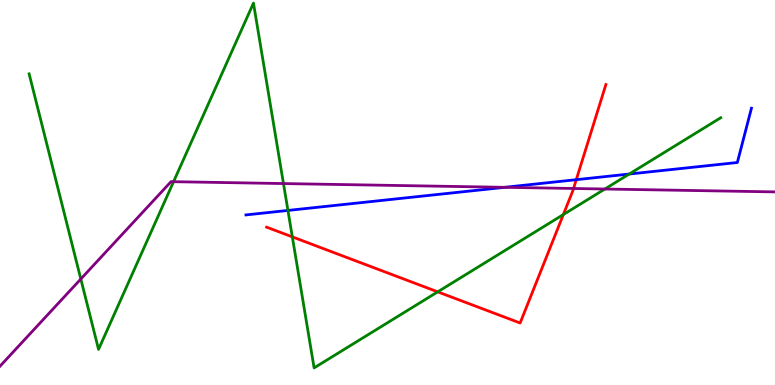[{'lines': ['blue', 'red'], 'intersections': [{'x': 7.44, 'y': 5.33}]}, {'lines': ['green', 'red'], 'intersections': [{'x': 3.77, 'y': 3.85}, {'x': 5.65, 'y': 2.42}, {'x': 7.27, 'y': 4.43}]}, {'lines': ['purple', 'red'], 'intersections': [{'x': 7.4, 'y': 5.1}]}, {'lines': ['blue', 'green'], 'intersections': [{'x': 3.72, 'y': 4.53}, {'x': 8.12, 'y': 5.48}]}, {'lines': ['blue', 'purple'], 'intersections': [{'x': 6.51, 'y': 5.13}]}, {'lines': ['green', 'purple'], 'intersections': [{'x': 1.04, 'y': 2.75}, {'x': 2.24, 'y': 5.28}, {'x': 3.66, 'y': 5.23}, {'x': 7.8, 'y': 5.09}]}]